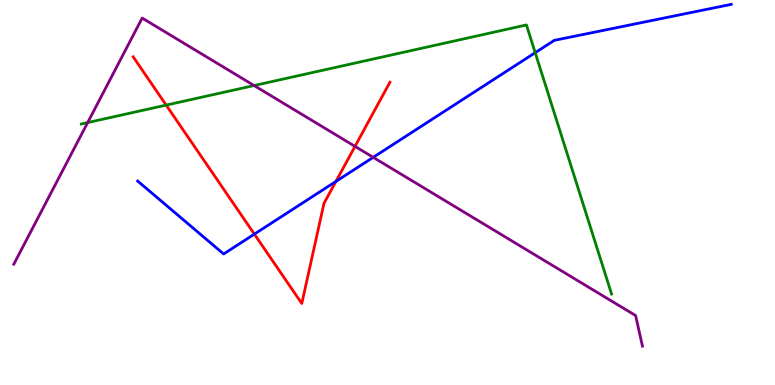[{'lines': ['blue', 'red'], 'intersections': [{'x': 3.28, 'y': 3.92}, {'x': 4.33, 'y': 5.29}]}, {'lines': ['green', 'red'], 'intersections': [{'x': 2.14, 'y': 7.27}]}, {'lines': ['purple', 'red'], 'intersections': [{'x': 4.58, 'y': 6.2}]}, {'lines': ['blue', 'green'], 'intersections': [{'x': 6.91, 'y': 8.63}]}, {'lines': ['blue', 'purple'], 'intersections': [{'x': 4.82, 'y': 5.91}]}, {'lines': ['green', 'purple'], 'intersections': [{'x': 1.13, 'y': 6.82}, {'x': 3.28, 'y': 7.78}]}]